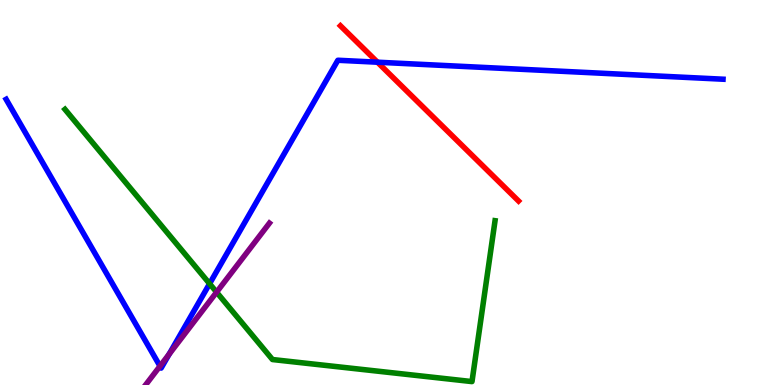[{'lines': ['blue', 'red'], 'intersections': [{'x': 4.87, 'y': 8.38}]}, {'lines': ['green', 'red'], 'intersections': []}, {'lines': ['purple', 'red'], 'intersections': []}, {'lines': ['blue', 'green'], 'intersections': [{'x': 2.7, 'y': 2.63}]}, {'lines': ['blue', 'purple'], 'intersections': [{'x': 2.06, 'y': 0.49}, {'x': 2.18, 'y': 0.8}]}, {'lines': ['green', 'purple'], 'intersections': [{'x': 2.79, 'y': 2.41}]}]